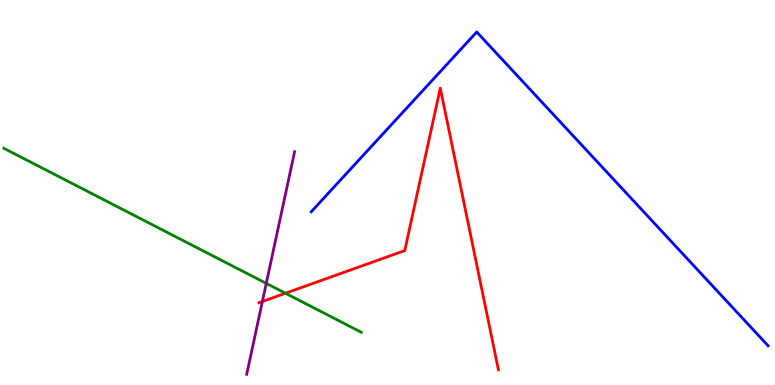[{'lines': ['blue', 'red'], 'intersections': []}, {'lines': ['green', 'red'], 'intersections': [{'x': 3.68, 'y': 2.38}]}, {'lines': ['purple', 'red'], 'intersections': [{'x': 3.39, 'y': 2.17}]}, {'lines': ['blue', 'green'], 'intersections': []}, {'lines': ['blue', 'purple'], 'intersections': []}, {'lines': ['green', 'purple'], 'intersections': [{'x': 3.44, 'y': 2.64}]}]